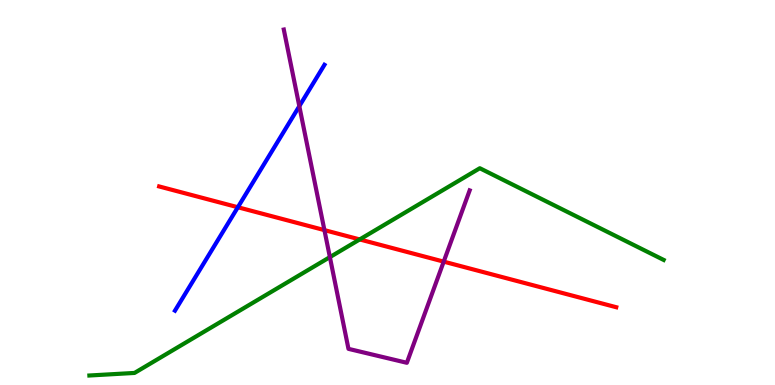[{'lines': ['blue', 'red'], 'intersections': [{'x': 3.07, 'y': 4.62}]}, {'lines': ['green', 'red'], 'intersections': [{'x': 4.64, 'y': 3.78}]}, {'lines': ['purple', 'red'], 'intersections': [{'x': 4.19, 'y': 4.02}, {'x': 5.73, 'y': 3.2}]}, {'lines': ['blue', 'green'], 'intersections': []}, {'lines': ['blue', 'purple'], 'intersections': [{'x': 3.86, 'y': 7.24}]}, {'lines': ['green', 'purple'], 'intersections': [{'x': 4.26, 'y': 3.32}]}]